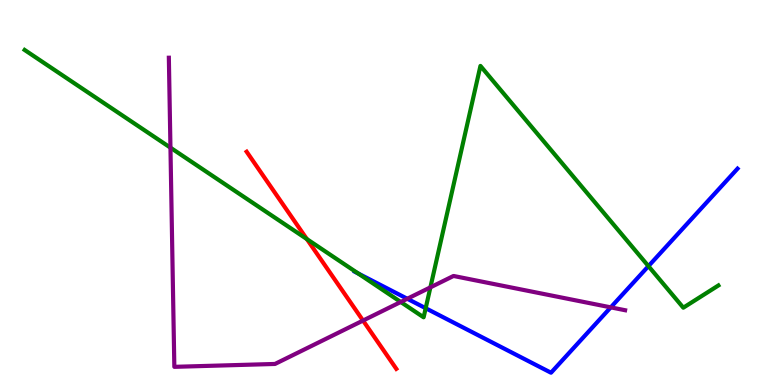[{'lines': ['blue', 'red'], 'intersections': []}, {'lines': ['green', 'red'], 'intersections': [{'x': 3.96, 'y': 3.79}]}, {'lines': ['purple', 'red'], 'intersections': [{'x': 4.68, 'y': 1.67}]}, {'lines': ['blue', 'green'], 'intersections': [{'x': 4.62, 'y': 2.9}, {'x': 5.49, 'y': 1.99}, {'x': 8.37, 'y': 3.09}]}, {'lines': ['blue', 'purple'], 'intersections': [{'x': 5.26, 'y': 2.24}, {'x': 7.88, 'y': 2.02}]}, {'lines': ['green', 'purple'], 'intersections': [{'x': 2.2, 'y': 6.16}, {'x': 5.17, 'y': 2.16}, {'x': 5.55, 'y': 2.54}]}]